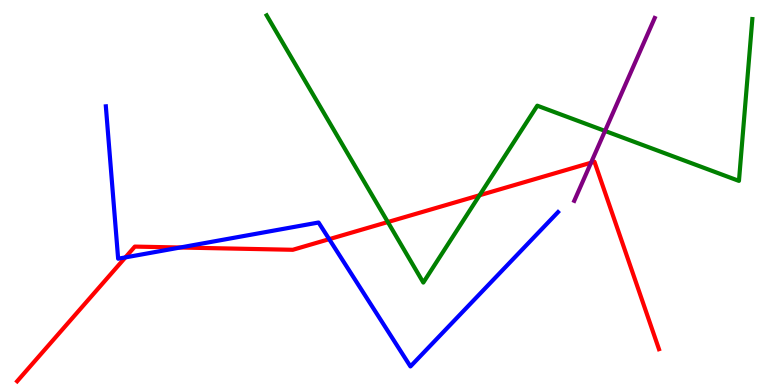[{'lines': ['blue', 'red'], 'intersections': [{'x': 1.62, 'y': 3.31}, {'x': 2.32, 'y': 3.57}, {'x': 4.25, 'y': 3.79}]}, {'lines': ['green', 'red'], 'intersections': [{'x': 5.0, 'y': 4.23}, {'x': 6.19, 'y': 4.93}]}, {'lines': ['purple', 'red'], 'intersections': [{'x': 7.63, 'y': 5.77}]}, {'lines': ['blue', 'green'], 'intersections': []}, {'lines': ['blue', 'purple'], 'intersections': []}, {'lines': ['green', 'purple'], 'intersections': [{'x': 7.81, 'y': 6.6}]}]